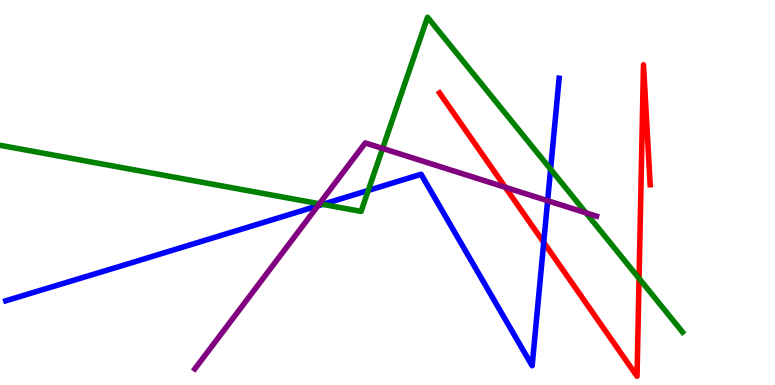[{'lines': ['blue', 'red'], 'intersections': [{'x': 7.02, 'y': 3.7}]}, {'lines': ['green', 'red'], 'intersections': [{'x': 8.25, 'y': 2.77}]}, {'lines': ['purple', 'red'], 'intersections': [{'x': 6.52, 'y': 5.14}]}, {'lines': ['blue', 'green'], 'intersections': [{'x': 4.16, 'y': 4.69}, {'x': 4.75, 'y': 5.05}, {'x': 7.1, 'y': 5.61}]}, {'lines': ['blue', 'purple'], 'intersections': [{'x': 4.1, 'y': 4.65}, {'x': 7.07, 'y': 4.79}]}, {'lines': ['green', 'purple'], 'intersections': [{'x': 4.12, 'y': 4.71}, {'x': 4.94, 'y': 6.14}, {'x': 7.56, 'y': 4.47}]}]